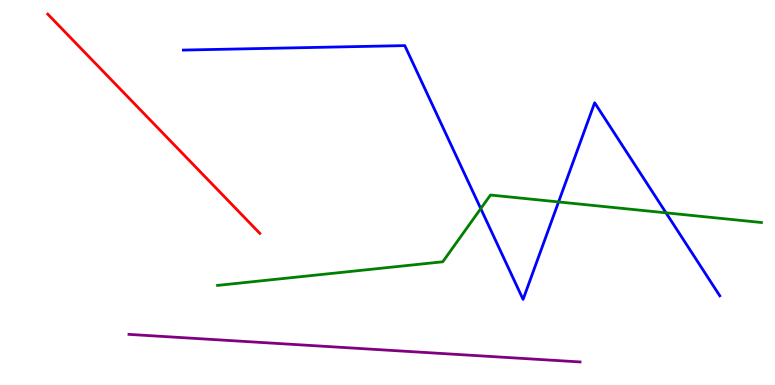[{'lines': ['blue', 'red'], 'intersections': []}, {'lines': ['green', 'red'], 'intersections': []}, {'lines': ['purple', 'red'], 'intersections': []}, {'lines': ['blue', 'green'], 'intersections': [{'x': 6.2, 'y': 4.58}, {'x': 7.21, 'y': 4.75}, {'x': 8.59, 'y': 4.47}]}, {'lines': ['blue', 'purple'], 'intersections': []}, {'lines': ['green', 'purple'], 'intersections': []}]